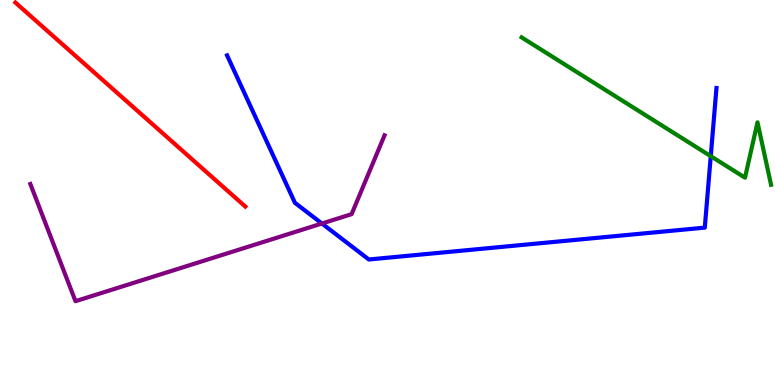[{'lines': ['blue', 'red'], 'intersections': []}, {'lines': ['green', 'red'], 'intersections': []}, {'lines': ['purple', 'red'], 'intersections': []}, {'lines': ['blue', 'green'], 'intersections': [{'x': 9.17, 'y': 5.94}]}, {'lines': ['blue', 'purple'], 'intersections': [{'x': 4.15, 'y': 4.19}]}, {'lines': ['green', 'purple'], 'intersections': []}]